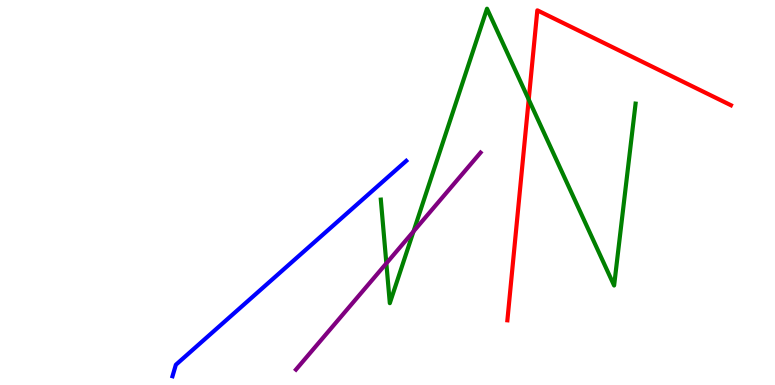[{'lines': ['blue', 'red'], 'intersections': []}, {'lines': ['green', 'red'], 'intersections': [{'x': 6.82, 'y': 7.42}]}, {'lines': ['purple', 'red'], 'intersections': []}, {'lines': ['blue', 'green'], 'intersections': []}, {'lines': ['blue', 'purple'], 'intersections': []}, {'lines': ['green', 'purple'], 'intersections': [{'x': 4.99, 'y': 3.16}, {'x': 5.34, 'y': 3.99}]}]